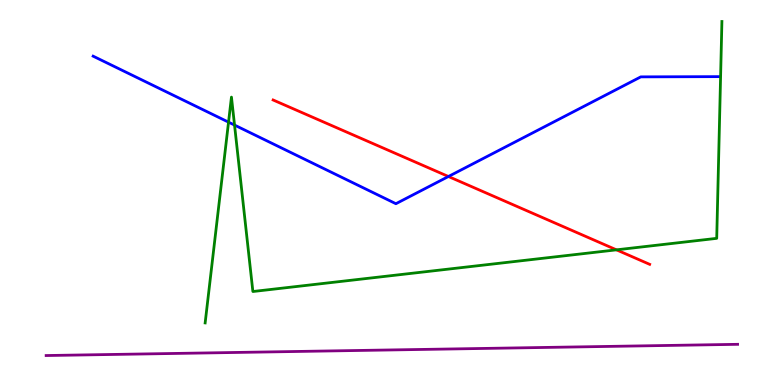[{'lines': ['blue', 'red'], 'intersections': [{'x': 5.79, 'y': 5.42}]}, {'lines': ['green', 'red'], 'intersections': [{'x': 7.95, 'y': 3.51}]}, {'lines': ['purple', 'red'], 'intersections': []}, {'lines': ['blue', 'green'], 'intersections': [{'x': 2.95, 'y': 6.83}, {'x': 3.03, 'y': 6.75}]}, {'lines': ['blue', 'purple'], 'intersections': []}, {'lines': ['green', 'purple'], 'intersections': []}]